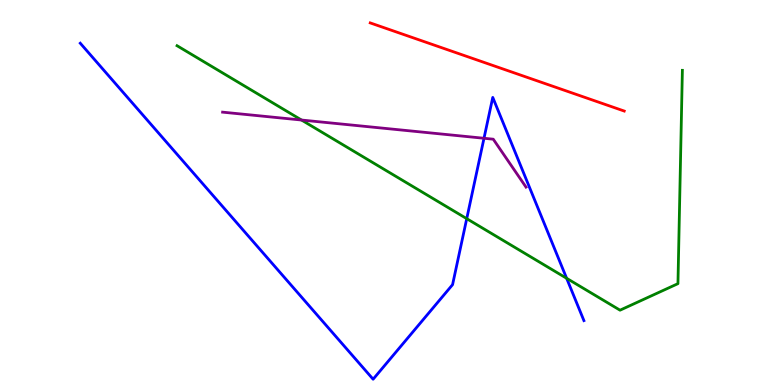[{'lines': ['blue', 'red'], 'intersections': []}, {'lines': ['green', 'red'], 'intersections': []}, {'lines': ['purple', 'red'], 'intersections': []}, {'lines': ['blue', 'green'], 'intersections': [{'x': 6.02, 'y': 4.32}, {'x': 7.31, 'y': 2.77}]}, {'lines': ['blue', 'purple'], 'intersections': [{'x': 6.25, 'y': 6.41}]}, {'lines': ['green', 'purple'], 'intersections': [{'x': 3.89, 'y': 6.88}]}]